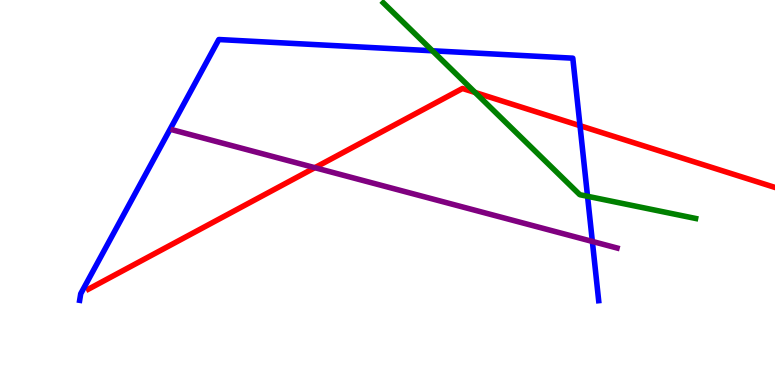[{'lines': ['blue', 'red'], 'intersections': [{'x': 7.48, 'y': 6.74}]}, {'lines': ['green', 'red'], 'intersections': [{'x': 6.13, 'y': 7.6}]}, {'lines': ['purple', 'red'], 'intersections': [{'x': 4.06, 'y': 5.64}]}, {'lines': ['blue', 'green'], 'intersections': [{'x': 5.58, 'y': 8.68}, {'x': 7.58, 'y': 4.9}]}, {'lines': ['blue', 'purple'], 'intersections': [{'x': 7.64, 'y': 3.73}]}, {'lines': ['green', 'purple'], 'intersections': []}]